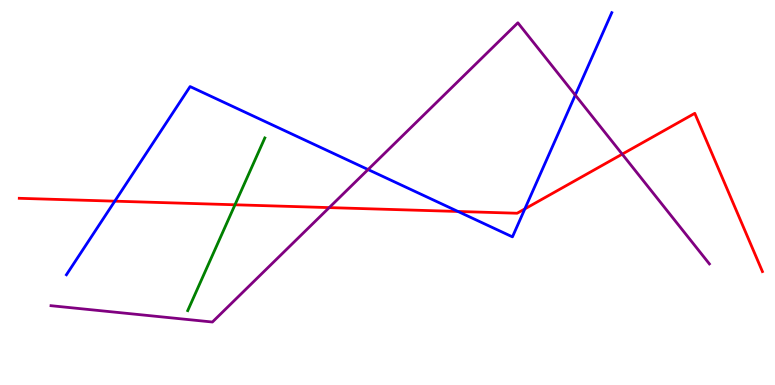[{'lines': ['blue', 'red'], 'intersections': [{'x': 1.48, 'y': 4.77}, {'x': 5.91, 'y': 4.51}, {'x': 6.77, 'y': 4.57}]}, {'lines': ['green', 'red'], 'intersections': [{'x': 3.03, 'y': 4.68}]}, {'lines': ['purple', 'red'], 'intersections': [{'x': 4.25, 'y': 4.61}, {'x': 8.03, 'y': 6.0}]}, {'lines': ['blue', 'green'], 'intersections': []}, {'lines': ['blue', 'purple'], 'intersections': [{'x': 4.75, 'y': 5.6}, {'x': 7.42, 'y': 7.53}]}, {'lines': ['green', 'purple'], 'intersections': []}]